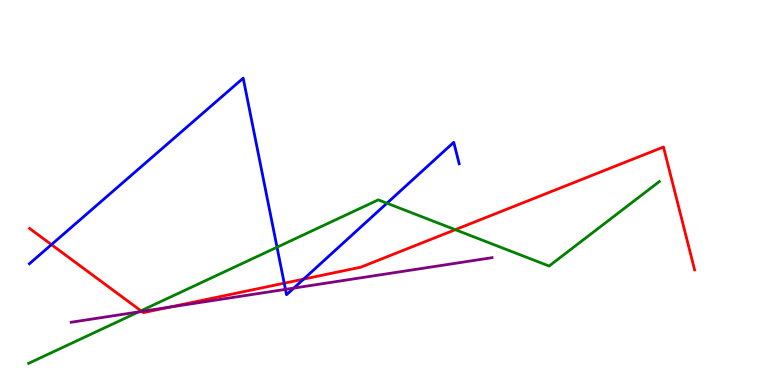[{'lines': ['blue', 'red'], 'intersections': [{'x': 0.664, 'y': 3.65}, {'x': 3.67, 'y': 2.64}, {'x': 3.92, 'y': 2.75}]}, {'lines': ['green', 'red'], 'intersections': [{'x': 1.82, 'y': 1.93}, {'x': 5.87, 'y': 4.03}]}, {'lines': ['purple', 'red'], 'intersections': [{'x': 1.83, 'y': 1.91}, {'x': 2.19, 'y': 2.02}]}, {'lines': ['blue', 'green'], 'intersections': [{'x': 3.57, 'y': 3.58}, {'x': 4.99, 'y': 4.72}]}, {'lines': ['blue', 'purple'], 'intersections': [{'x': 3.68, 'y': 2.48}, {'x': 3.79, 'y': 2.52}]}, {'lines': ['green', 'purple'], 'intersections': [{'x': 1.79, 'y': 1.9}]}]